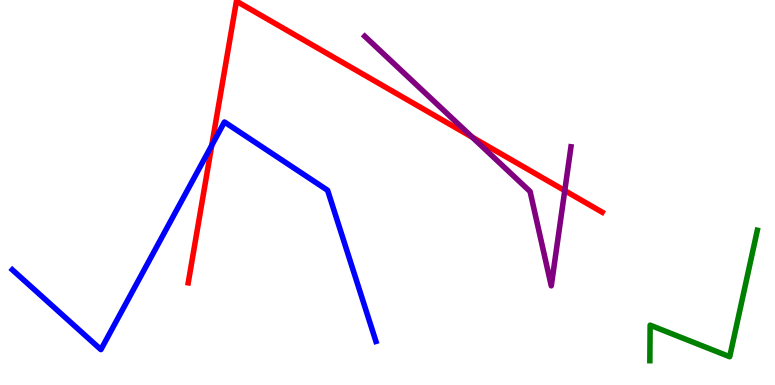[{'lines': ['blue', 'red'], 'intersections': [{'x': 2.73, 'y': 6.22}]}, {'lines': ['green', 'red'], 'intersections': []}, {'lines': ['purple', 'red'], 'intersections': [{'x': 6.09, 'y': 6.43}, {'x': 7.29, 'y': 5.05}]}, {'lines': ['blue', 'green'], 'intersections': []}, {'lines': ['blue', 'purple'], 'intersections': []}, {'lines': ['green', 'purple'], 'intersections': []}]